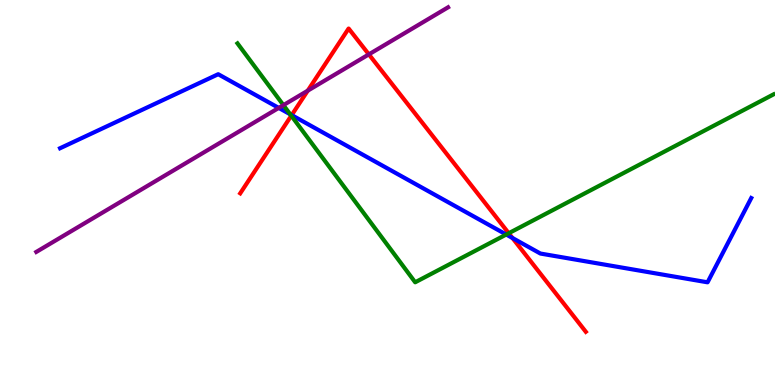[{'lines': ['blue', 'red'], 'intersections': [{'x': 3.76, 'y': 7.01}, {'x': 6.61, 'y': 3.82}]}, {'lines': ['green', 'red'], 'intersections': [{'x': 3.76, 'y': 6.99}, {'x': 6.56, 'y': 3.94}]}, {'lines': ['purple', 'red'], 'intersections': [{'x': 3.97, 'y': 7.64}, {'x': 4.76, 'y': 8.59}]}, {'lines': ['blue', 'green'], 'intersections': [{'x': 3.74, 'y': 7.03}, {'x': 6.53, 'y': 3.91}]}, {'lines': ['blue', 'purple'], 'intersections': [{'x': 3.6, 'y': 7.2}]}, {'lines': ['green', 'purple'], 'intersections': [{'x': 3.66, 'y': 7.27}]}]